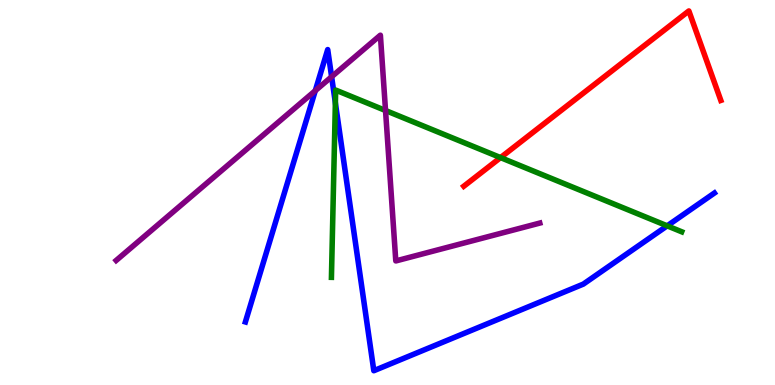[{'lines': ['blue', 'red'], 'intersections': []}, {'lines': ['green', 'red'], 'intersections': [{'x': 6.46, 'y': 5.91}]}, {'lines': ['purple', 'red'], 'intersections': []}, {'lines': ['blue', 'green'], 'intersections': [{'x': 4.33, 'y': 7.33}, {'x': 8.61, 'y': 4.13}]}, {'lines': ['blue', 'purple'], 'intersections': [{'x': 4.07, 'y': 7.64}, {'x': 4.28, 'y': 8.01}]}, {'lines': ['green', 'purple'], 'intersections': [{'x': 4.97, 'y': 7.13}]}]